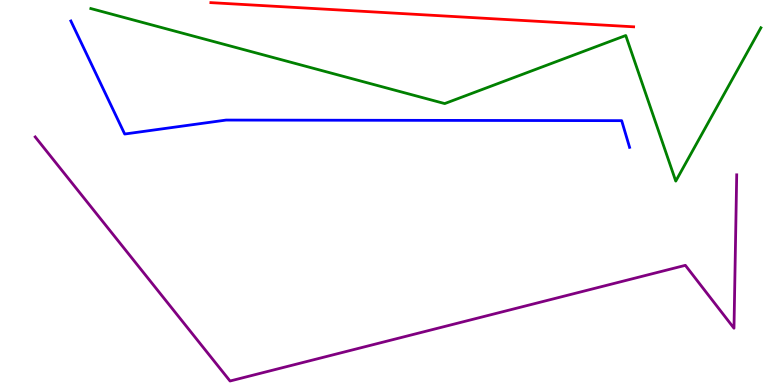[{'lines': ['blue', 'red'], 'intersections': []}, {'lines': ['green', 'red'], 'intersections': []}, {'lines': ['purple', 'red'], 'intersections': []}, {'lines': ['blue', 'green'], 'intersections': []}, {'lines': ['blue', 'purple'], 'intersections': []}, {'lines': ['green', 'purple'], 'intersections': []}]